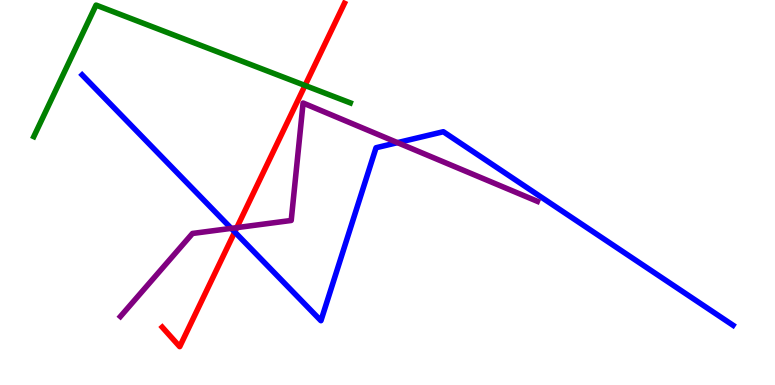[{'lines': ['blue', 'red'], 'intersections': [{'x': 3.03, 'y': 3.97}]}, {'lines': ['green', 'red'], 'intersections': [{'x': 3.94, 'y': 7.78}]}, {'lines': ['purple', 'red'], 'intersections': [{'x': 3.06, 'y': 4.09}]}, {'lines': ['blue', 'green'], 'intersections': []}, {'lines': ['blue', 'purple'], 'intersections': [{'x': 2.98, 'y': 4.07}, {'x': 5.13, 'y': 6.3}]}, {'lines': ['green', 'purple'], 'intersections': []}]